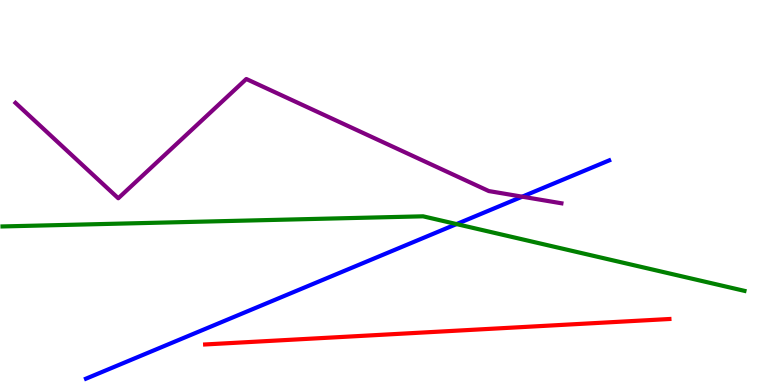[{'lines': ['blue', 'red'], 'intersections': []}, {'lines': ['green', 'red'], 'intersections': []}, {'lines': ['purple', 'red'], 'intersections': []}, {'lines': ['blue', 'green'], 'intersections': [{'x': 5.89, 'y': 4.18}]}, {'lines': ['blue', 'purple'], 'intersections': [{'x': 6.74, 'y': 4.89}]}, {'lines': ['green', 'purple'], 'intersections': []}]